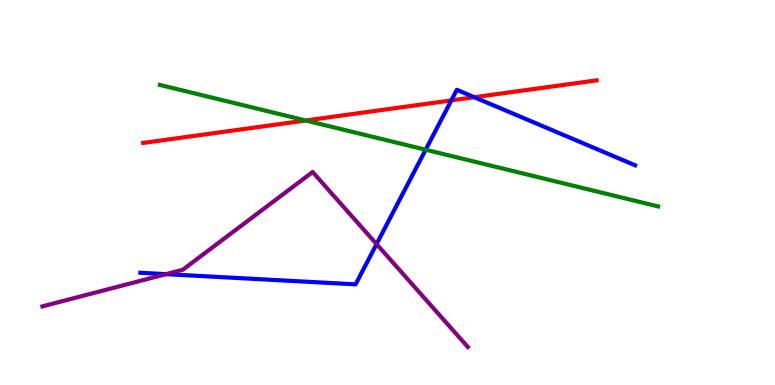[{'lines': ['blue', 'red'], 'intersections': [{'x': 5.82, 'y': 7.39}, {'x': 6.12, 'y': 7.47}]}, {'lines': ['green', 'red'], 'intersections': [{'x': 3.95, 'y': 6.87}]}, {'lines': ['purple', 'red'], 'intersections': []}, {'lines': ['blue', 'green'], 'intersections': [{'x': 5.49, 'y': 6.11}]}, {'lines': ['blue', 'purple'], 'intersections': [{'x': 2.14, 'y': 2.88}, {'x': 4.86, 'y': 3.66}]}, {'lines': ['green', 'purple'], 'intersections': []}]